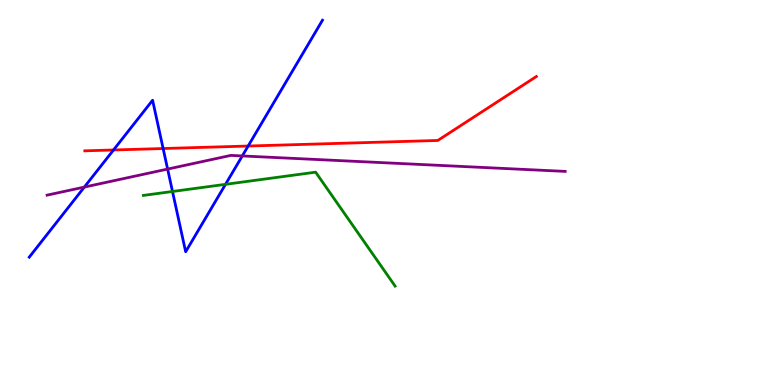[{'lines': ['blue', 'red'], 'intersections': [{'x': 1.46, 'y': 6.1}, {'x': 2.1, 'y': 6.14}, {'x': 3.2, 'y': 6.21}]}, {'lines': ['green', 'red'], 'intersections': []}, {'lines': ['purple', 'red'], 'intersections': []}, {'lines': ['blue', 'green'], 'intersections': [{'x': 2.23, 'y': 5.03}, {'x': 2.91, 'y': 5.21}]}, {'lines': ['blue', 'purple'], 'intersections': [{'x': 1.09, 'y': 5.14}, {'x': 2.16, 'y': 5.61}, {'x': 3.13, 'y': 5.95}]}, {'lines': ['green', 'purple'], 'intersections': []}]